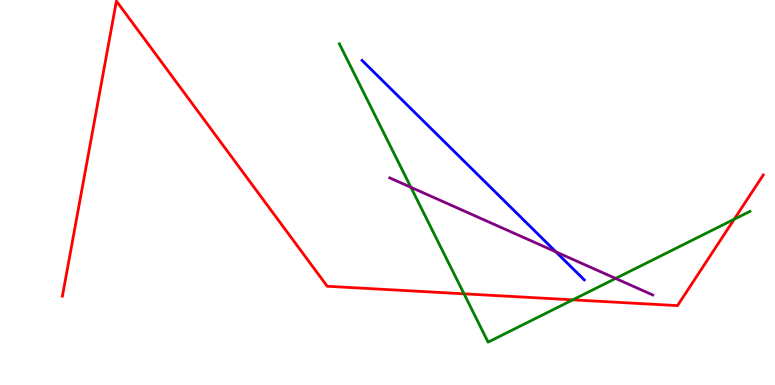[{'lines': ['blue', 'red'], 'intersections': []}, {'lines': ['green', 'red'], 'intersections': [{'x': 5.99, 'y': 2.37}, {'x': 7.39, 'y': 2.21}, {'x': 9.47, 'y': 4.31}]}, {'lines': ['purple', 'red'], 'intersections': []}, {'lines': ['blue', 'green'], 'intersections': []}, {'lines': ['blue', 'purple'], 'intersections': [{'x': 7.17, 'y': 3.46}]}, {'lines': ['green', 'purple'], 'intersections': [{'x': 5.3, 'y': 5.14}, {'x': 7.94, 'y': 2.77}]}]